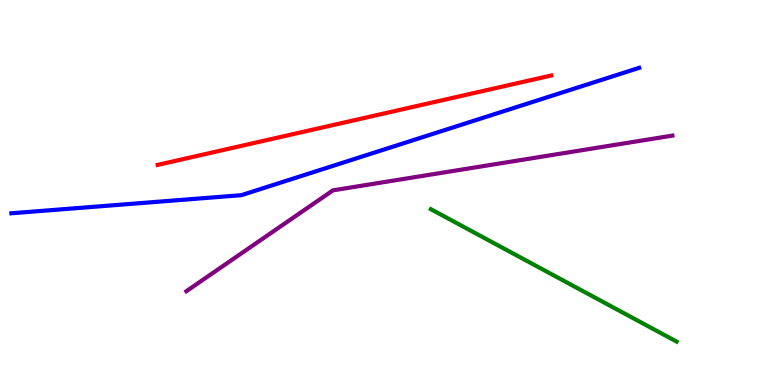[{'lines': ['blue', 'red'], 'intersections': []}, {'lines': ['green', 'red'], 'intersections': []}, {'lines': ['purple', 'red'], 'intersections': []}, {'lines': ['blue', 'green'], 'intersections': []}, {'lines': ['blue', 'purple'], 'intersections': []}, {'lines': ['green', 'purple'], 'intersections': []}]